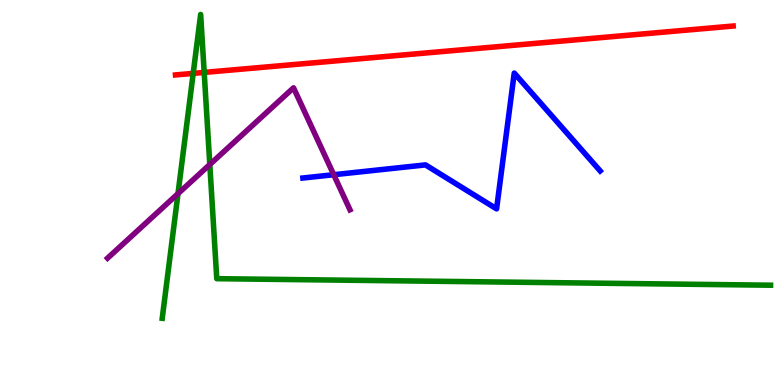[{'lines': ['blue', 'red'], 'intersections': []}, {'lines': ['green', 'red'], 'intersections': [{'x': 2.49, 'y': 8.09}, {'x': 2.63, 'y': 8.12}]}, {'lines': ['purple', 'red'], 'intersections': []}, {'lines': ['blue', 'green'], 'intersections': []}, {'lines': ['blue', 'purple'], 'intersections': [{'x': 4.31, 'y': 5.46}]}, {'lines': ['green', 'purple'], 'intersections': [{'x': 2.3, 'y': 4.97}, {'x': 2.71, 'y': 5.73}]}]